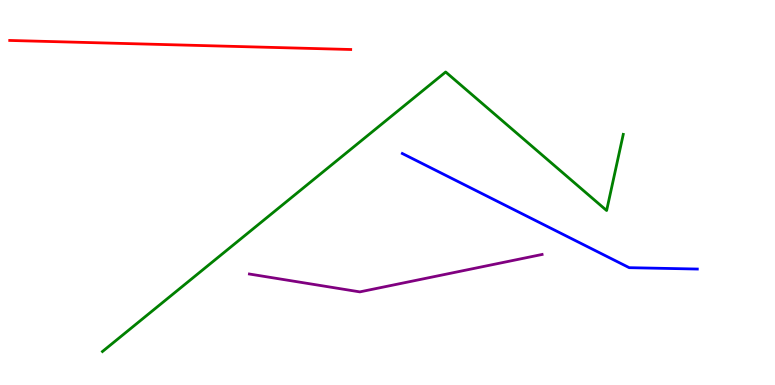[{'lines': ['blue', 'red'], 'intersections': []}, {'lines': ['green', 'red'], 'intersections': []}, {'lines': ['purple', 'red'], 'intersections': []}, {'lines': ['blue', 'green'], 'intersections': []}, {'lines': ['blue', 'purple'], 'intersections': []}, {'lines': ['green', 'purple'], 'intersections': []}]